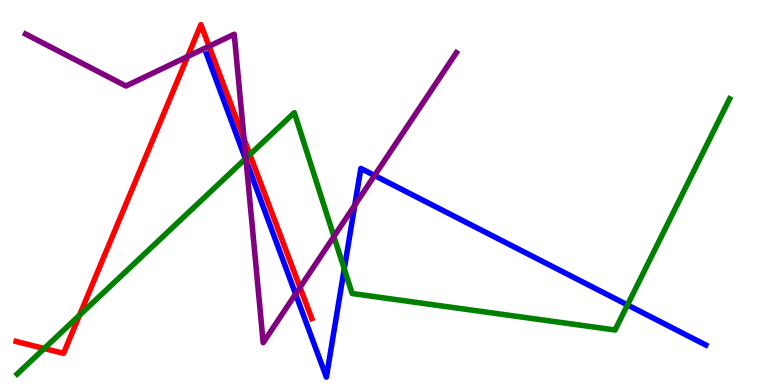[{'lines': ['blue', 'red'], 'intersections': []}, {'lines': ['green', 'red'], 'intersections': [{'x': 0.571, 'y': 0.948}, {'x': 1.03, 'y': 1.81}, {'x': 3.22, 'y': 5.99}]}, {'lines': ['purple', 'red'], 'intersections': [{'x': 2.42, 'y': 8.53}, {'x': 2.7, 'y': 8.8}, {'x': 3.15, 'y': 6.39}, {'x': 3.87, 'y': 2.54}]}, {'lines': ['blue', 'green'], 'intersections': [{'x': 3.17, 'y': 5.88}, {'x': 4.44, 'y': 3.02}, {'x': 8.1, 'y': 2.08}]}, {'lines': ['blue', 'purple'], 'intersections': [{'x': 3.18, 'y': 5.83}, {'x': 3.81, 'y': 2.36}, {'x': 4.58, 'y': 4.67}, {'x': 4.83, 'y': 5.44}]}, {'lines': ['green', 'purple'], 'intersections': [{'x': 3.17, 'y': 5.89}, {'x': 4.31, 'y': 3.86}]}]